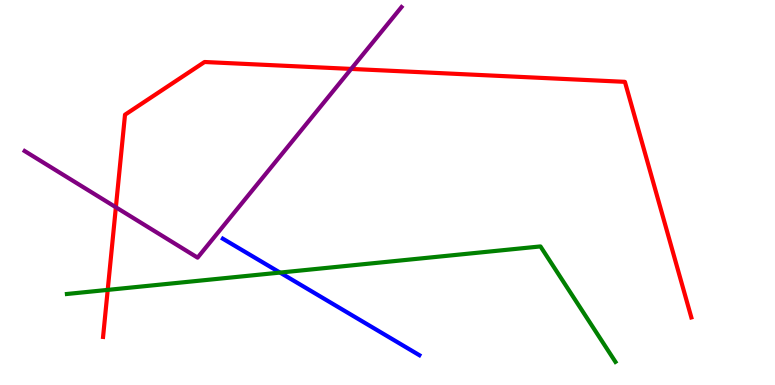[{'lines': ['blue', 'red'], 'intersections': []}, {'lines': ['green', 'red'], 'intersections': [{'x': 1.39, 'y': 2.47}]}, {'lines': ['purple', 'red'], 'intersections': [{'x': 1.5, 'y': 4.62}, {'x': 4.53, 'y': 8.21}]}, {'lines': ['blue', 'green'], 'intersections': [{'x': 3.61, 'y': 2.92}]}, {'lines': ['blue', 'purple'], 'intersections': []}, {'lines': ['green', 'purple'], 'intersections': []}]